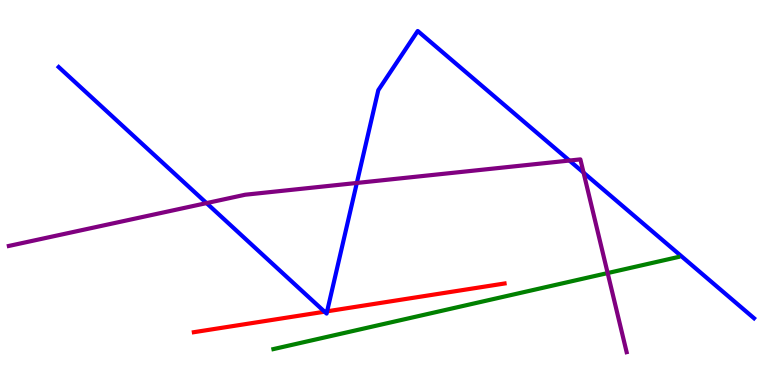[{'lines': ['blue', 'red'], 'intersections': [{'x': 4.19, 'y': 1.9}, {'x': 4.22, 'y': 1.91}]}, {'lines': ['green', 'red'], 'intersections': []}, {'lines': ['purple', 'red'], 'intersections': []}, {'lines': ['blue', 'green'], 'intersections': []}, {'lines': ['blue', 'purple'], 'intersections': [{'x': 2.67, 'y': 4.72}, {'x': 4.6, 'y': 5.25}, {'x': 7.35, 'y': 5.83}, {'x': 7.53, 'y': 5.52}]}, {'lines': ['green', 'purple'], 'intersections': [{'x': 7.84, 'y': 2.91}]}]